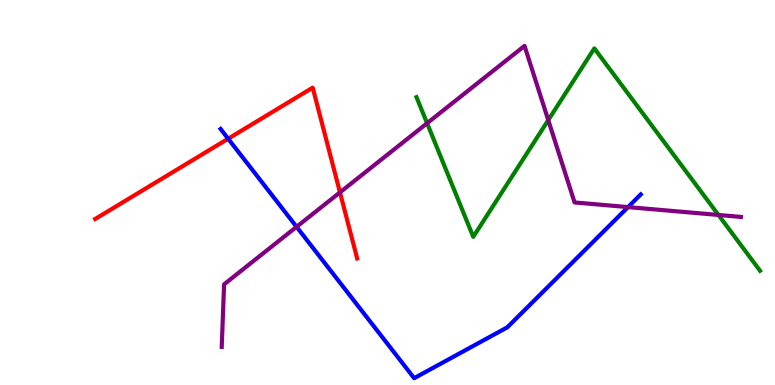[{'lines': ['blue', 'red'], 'intersections': [{'x': 2.94, 'y': 6.4}]}, {'lines': ['green', 'red'], 'intersections': []}, {'lines': ['purple', 'red'], 'intersections': [{'x': 4.39, 'y': 5.0}]}, {'lines': ['blue', 'green'], 'intersections': []}, {'lines': ['blue', 'purple'], 'intersections': [{'x': 3.83, 'y': 4.11}, {'x': 8.1, 'y': 4.62}]}, {'lines': ['green', 'purple'], 'intersections': [{'x': 5.51, 'y': 6.8}, {'x': 7.07, 'y': 6.88}, {'x': 9.27, 'y': 4.42}]}]